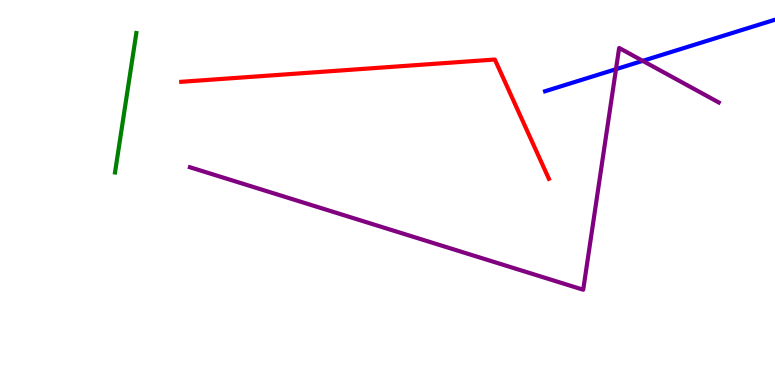[{'lines': ['blue', 'red'], 'intersections': []}, {'lines': ['green', 'red'], 'intersections': []}, {'lines': ['purple', 'red'], 'intersections': []}, {'lines': ['blue', 'green'], 'intersections': []}, {'lines': ['blue', 'purple'], 'intersections': [{'x': 7.95, 'y': 8.2}, {'x': 8.29, 'y': 8.42}]}, {'lines': ['green', 'purple'], 'intersections': []}]